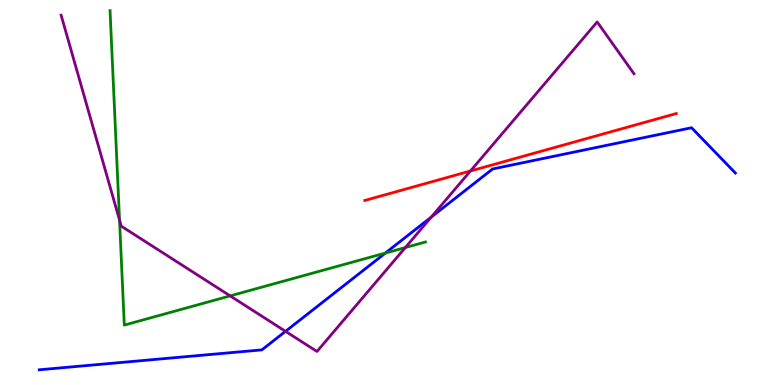[{'lines': ['blue', 'red'], 'intersections': []}, {'lines': ['green', 'red'], 'intersections': []}, {'lines': ['purple', 'red'], 'intersections': [{'x': 6.07, 'y': 5.56}]}, {'lines': ['blue', 'green'], 'intersections': [{'x': 4.97, 'y': 3.43}]}, {'lines': ['blue', 'purple'], 'intersections': [{'x': 3.68, 'y': 1.39}, {'x': 5.56, 'y': 4.36}]}, {'lines': ['green', 'purple'], 'intersections': [{'x': 1.54, 'y': 4.28}, {'x': 2.97, 'y': 2.31}, {'x': 5.23, 'y': 3.57}]}]